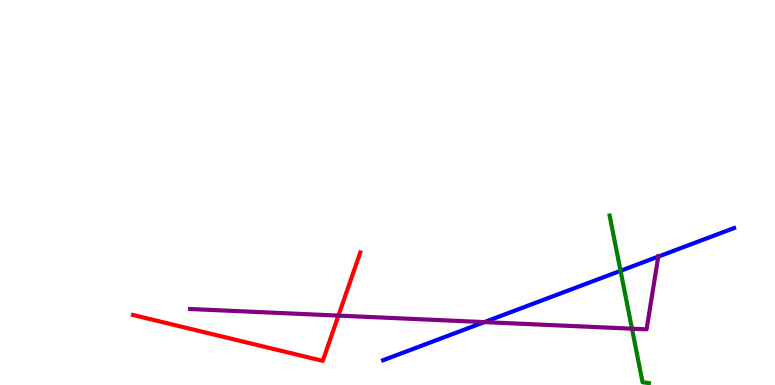[{'lines': ['blue', 'red'], 'intersections': []}, {'lines': ['green', 'red'], 'intersections': []}, {'lines': ['purple', 'red'], 'intersections': [{'x': 4.37, 'y': 1.8}]}, {'lines': ['blue', 'green'], 'intersections': [{'x': 8.01, 'y': 2.97}]}, {'lines': ['blue', 'purple'], 'intersections': [{'x': 6.25, 'y': 1.63}, {'x': 8.49, 'y': 3.34}]}, {'lines': ['green', 'purple'], 'intersections': [{'x': 8.15, 'y': 1.46}]}]